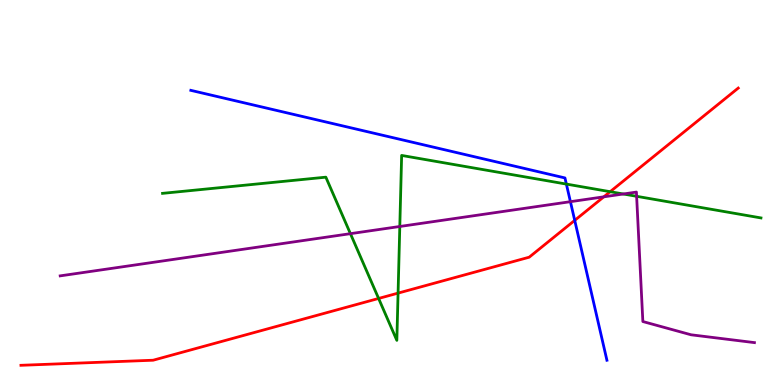[{'lines': ['blue', 'red'], 'intersections': [{'x': 7.42, 'y': 4.28}]}, {'lines': ['green', 'red'], 'intersections': [{'x': 4.89, 'y': 2.25}, {'x': 5.14, 'y': 2.39}, {'x': 7.87, 'y': 5.02}]}, {'lines': ['purple', 'red'], 'intersections': [{'x': 7.79, 'y': 4.89}]}, {'lines': ['blue', 'green'], 'intersections': [{'x': 7.31, 'y': 5.22}]}, {'lines': ['blue', 'purple'], 'intersections': [{'x': 7.36, 'y': 4.76}]}, {'lines': ['green', 'purple'], 'intersections': [{'x': 4.52, 'y': 3.93}, {'x': 5.16, 'y': 4.12}, {'x': 8.04, 'y': 4.96}, {'x': 8.21, 'y': 4.9}]}]